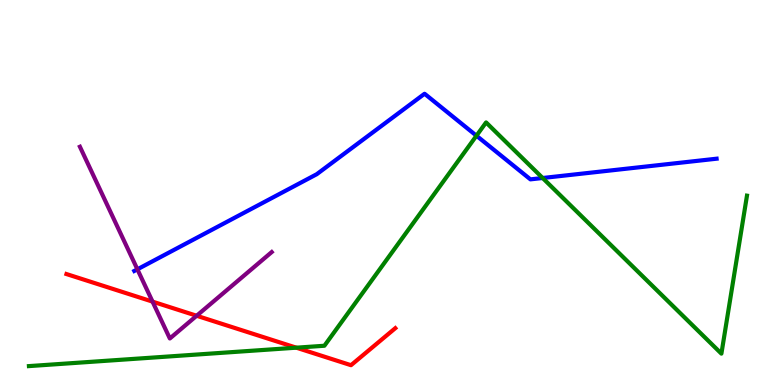[{'lines': ['blue', 'red'], 'intersections': []}, {'lines': ['green', 'red'], 'intersections': [{'x': 3.82, 'y': 0.969}]}, {'lines': ['purple', 'red'], 'intersections': [{'x': 1.97, 'y': 2.17}, {'x': 2.54, 'y': 1.8}]}, {'lines': ['blue', 'green'], 'intersections': [{'x': 6.15, 'y': 6.48}, {'x': 7.0, 'y': 5.38}]}, {'lines': ['blue', 'purple'], 'intersections': [{'x': 1.77, 'y': 3.0}]}, {'lines': ['green', 'purple'], 'intersections': []}]